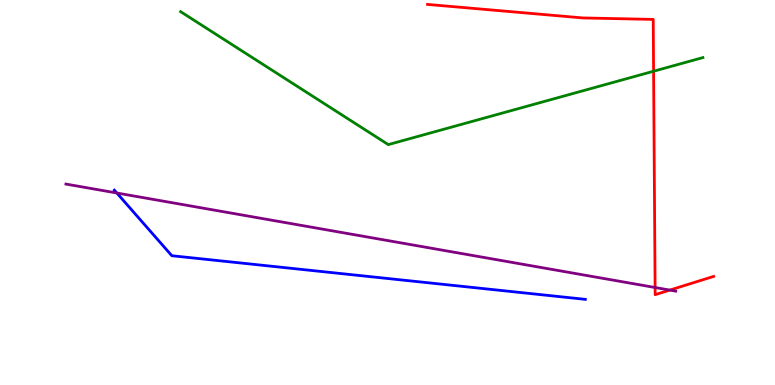[{'lines': ['blue', 'red'], 'intersections': []}, {'lines': ['green', 'red'], 'intersections': [{'x': 8.43, 'y': 8.15}]}, {'lines': ['purple', 'red'], 'intersections': [{'x': 8.45, 'y': 2.53}, {'x': 8.64, 'y': 2.47}]}, {'lines': ['blue', 'green'], 'intersections': []}, {'lines': ['blue', 'purple'], 'intersections': [{'x': 1.51, 'y': 4.99}]}, {'lines': ['green', 'purple'], 'intersections': []}]